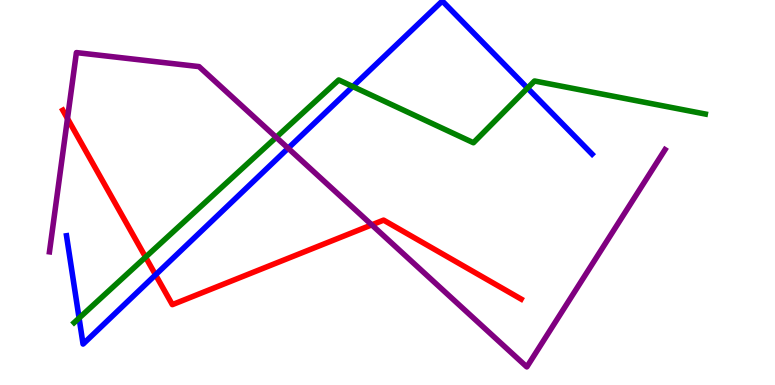[{'lines': ['blue', 'red'], 'intersections': [{'x': 2.01, 'y': 2.86}]}, {'lines': ['green', 'red'], 'intersections': [{'x': 1.88, 'y': 3.32}]}, {'lines': ['purple', 'red'], 'intersections': [{'x': 0.871, 'y': 6.92}, {'x': 4.8, 'y': 4.16}]}, {'lines': ['blue', 'green'], 'intersections': [{'x': 1.02, 'y': 1.74}, {'x': 4.55, 'y': 7.75}, {'x': 6.81, 'y': 7.71}]}, {'lines': ['blue', 'purple'], 'intersections': [{'x': 3.72, 'y': 6.15}]}, {'lines': ['green', 'purple'], 'intersections': [{'x': 3.56, 'y': 6.43}]}]